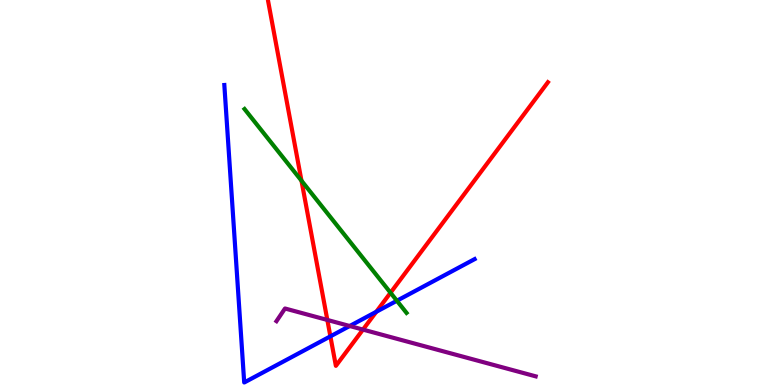[{'lines': ['blue', 'red'], 'intersections': [{'x': 4.26, 'y': 1.26}, {'x': 4.86, 'y': 1.9}]}, {'lines': ['green', 'red'], 'intersections': [{'x': 3.89, 'y': 5.31}, {'x': 5.04, 'y': 2.4}]}, {'lines': ['purple', 'red'], 'intersections': [{'x': 4.22, 'y': 1.69}, {'x': 4.68, 'y': 1.44}]}, {'lines': ['blue', 'green'], 'intersections': [{'x': 5.12, 'y': 2.19}]}, {'lines': ['blue', 'purple'], 'intersections': [{'x': 4.51, 'y': 1.53}]}, {'lines': ['green', 'purple'], 'intersections': []}]